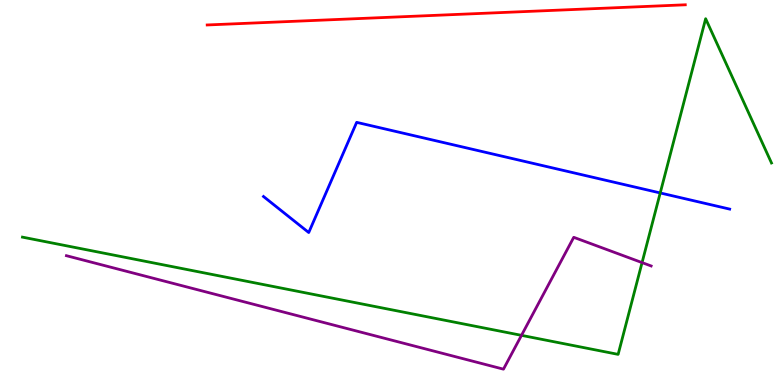[{'lines': ['blue', 'red'], 'intersections': []}, {'lines': ['green', 'red'], 'intersections': []}, {'lines': ['purple', 'red'], 'intersections': []}, {'lines': ['blue', 'green'], 'intersections': [{'x': 8.52, 'y': 4.99}]}, {'lines': ['blue', 'purple'], 'intersections': []}, {'lines': ['green', 'purple'], 'intersections': [{'x': 6.73, 'y': 1.29}, {'x': 8.28, 'y': 3.18}]}]